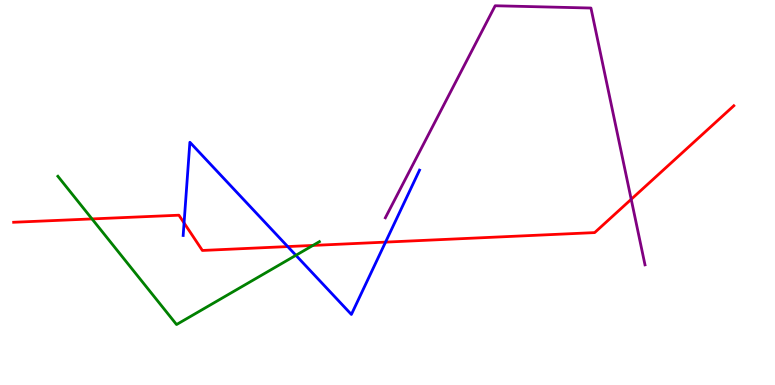[{'lines': ['blue', 'red'], 'intersections': [{'x': 2.38, 'y': 4.21}, {'x': 3.71, 'y': 3.6}, {'x': 4.97, 'y': 3.71}]}, {'lines': ['green', 'red'], 'intersections': [{'x': 1.19, 'y': 4.31}, {'x': 4.04, 'y': 3.63}]}, {'lines': ['purple', 'red'], 'intersections': [{'x': 8.14, 'y': 4.82}]}, {'lines': ['blue', 'green'], 'intersections': [{'x': 3.82, 'y': 3.37}]}, {'lines': ['blue', 'purple'], 'intersections': []}, {'lines': ['green', 'purple'], 'intersections': []}]